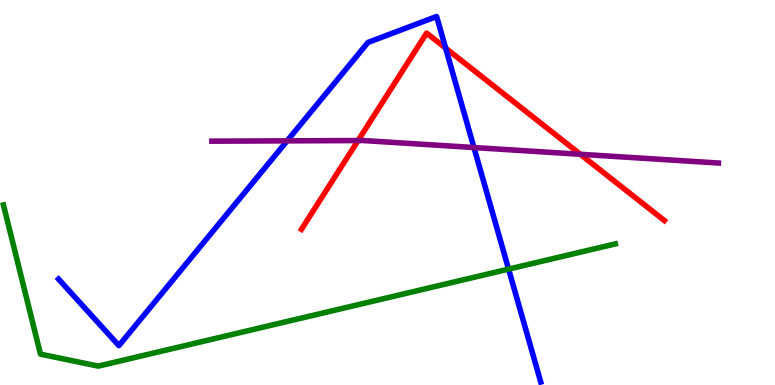[{'lines': ['blue', 'red'], 'intersections': [{'x': 5.75, 'y': 8.75}]}, {'lines': ['green', 'red'], 'intersections': []}, {'lines': ['purple', 'red'], 'intersections': [{'x': 4.62, 'y': 6.35}, {'x': 7.49, 'y': 5.99}]}, {'lines': ['blue', 'green'], 'intersections': [{'x': 6.56, 'y': 3.01}]}, {'lines': ['blue', 'purple'], 'intersections': [{'x': 3.7, 'y': 6.34}, {'x': 6.12, 'y': 6.17}]}, {'lines': ['green', 'purple'], 'intersections': []}]